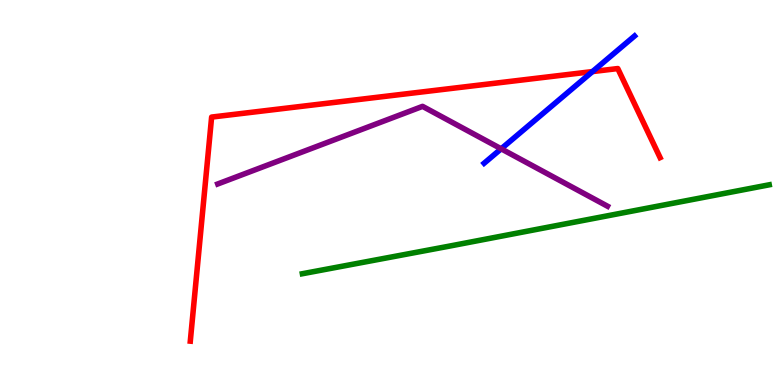[{'lines': ['blue', 'red'], 'intersections': [{'x': 7.64, 'y': 8.14}]}, {'lines': ['green', 'red'], 'intersections': []}, {'lines': ['purple', 'red'], 'intersections': []}, {'lines': ['blue', 'green'], 'intersections': []}, {'lines': ['blue', 'purple'], 'intersections': [{'x': 6.47, 'y': 6.13}]}, {'lines': ['green', 'purple'], 'intersections': []}]